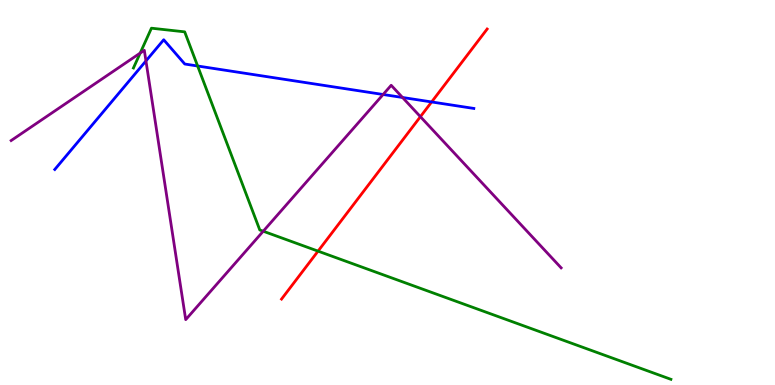[{'lines': ['blue', 'red'], 'intersections': [{'x': 5.57, 'y': 7.35}]}, {'lines': ['green', 'red'], 'intersections': [{'x': 4.1, 'y': 3.48}]}, {'lines': ['purple', 'red'], 'intersections': [{'x': 5.42, 'y': 6.97}]}, {'lines': ['blue', 'green'], 'intersections': [{'x': 2.55, 'y': 8.29}]}, {'lines': ['blue', 'purple'], 'intersections': [{'x': 1.88, 'y': 8.42}, {'x': 4.94, 'y': 7.55}, {'x': 5.19, 'y': 7.47}]}, {'lines': ['green', 'purple'], 'intersections': [{'x': 1.81, 'y': 8.62}, {'x': 3.4, 'y': 3.99}]}]